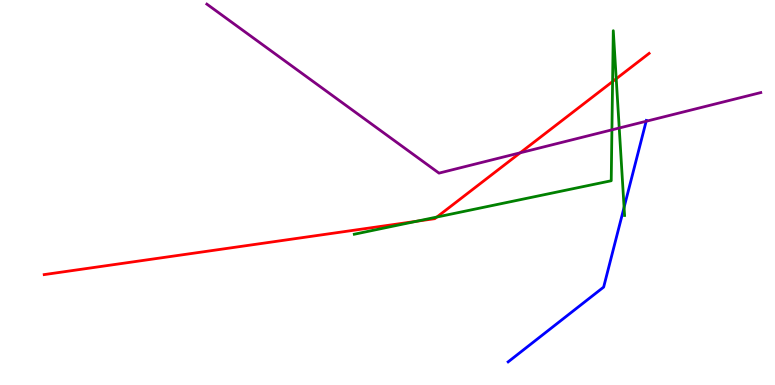[{'lines': ['blue', 'red'], 'intersections': []}, {'lines': ['green', 'red'], 'intersections': [{'x': 5.38, 'y': 4.25}, {'x': 5.64, 'y': 4.36}, {'x': 7.9, 'y': 7.88}, {'x': 7.95, 'y': 7.95}]}, {'lines': ['purple', 'red'], 'intersections': [{'x': 6.71, 'y': 6.03}]}, {'lines': ['blue', 'green'], 'intersections': [{'x': 8.05, 'y': 4.61}]}, {'lines': ['blue', 'purple'], 'intersections': [{'x': 8.34, 'y': 6.85}]}, {'lines': ['green', 'purple'], 'intersections': [{'x': 7.9, 'y': 6.63}, {'x': 7.99, 'y': 6.68}]}]